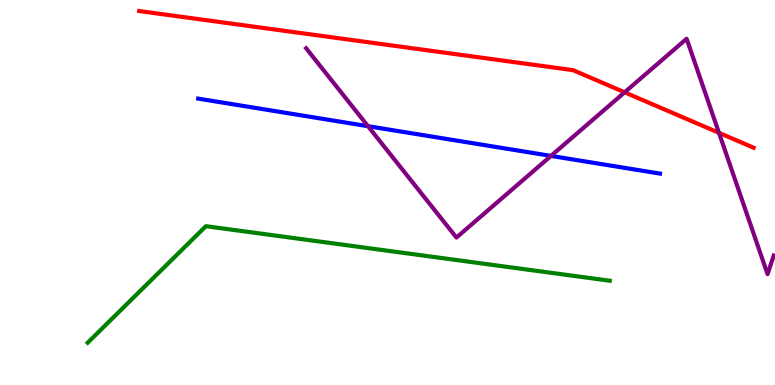[{'lines': ['blue', 'red'], 'intersections': []}, {'lines': ['green', 'red'], 'intersections': []}, {'lines': ['purple', 'red'], 'intersections': [{'x': 8.06, 'y': 7.6}, {'x': 9.28, 'y': 6.55}]}, {'lines': ['blue', 'green'], 'intersections': []}, {'lines': ['blue', 'purple'], 'intersections': [{'x': 4.75, 'y': 6.72}, {'x': 7.11, 'y': 5.95}]}, {'lines': ['green', 'purple'], 'intersections': []}]